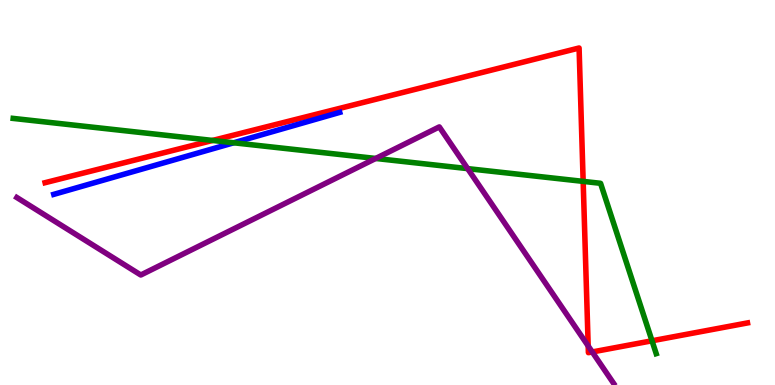[{'lines': ['blue', 'red'], 'intersections': []}, {'lines': ['green', 'red'], 'intersections': [{'x': 2.74, 'y': 6.35}, {'x': 7.52, 'y': 5.29}, {'x': 8.41, 'y': 1.15}]}, {'lines': ['purple', 'red'], 'intersections': [{'x': 7.59, 'y': 1.01}, {'x': 7.64, 'y': 0.858}]}, {'lines': ['blue', 'green'], 'intersections': [{'x': 3.02, 'y': 6.29}]}, {'lines': ['blue', 'purple'], 'intersections': []}, {'lines': ['green', 'purple'], 'intersections': [{'x': 4.85, 'y': 5.88}, {'x': 6.03, 'y': 5.62}]}]